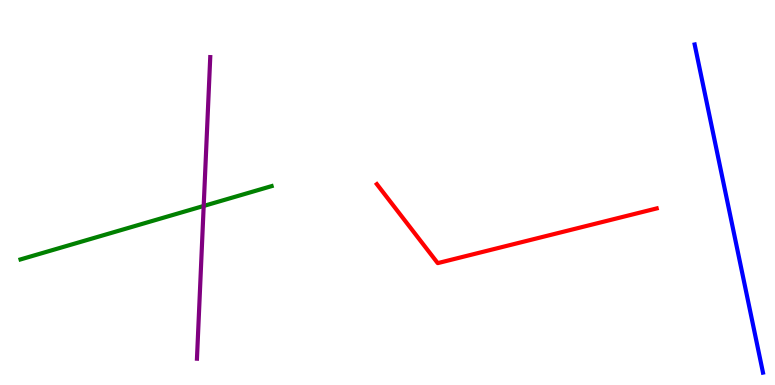[{'lines': ['blue', 'red'], 'intersections': []}, {'lines': ['green', 'red'], 'intersections': []}, {'lines': ['purple', 'red'], 'intersections': []}, {'lines': ['blue', 'green'], 'intersections': []}, {'lines': ['blue', 'purple'], 'intersections': []}, {'lines': ['green', 'purple'], 'intersections': [{'x': 2.63, 'y': 4.65}]}]